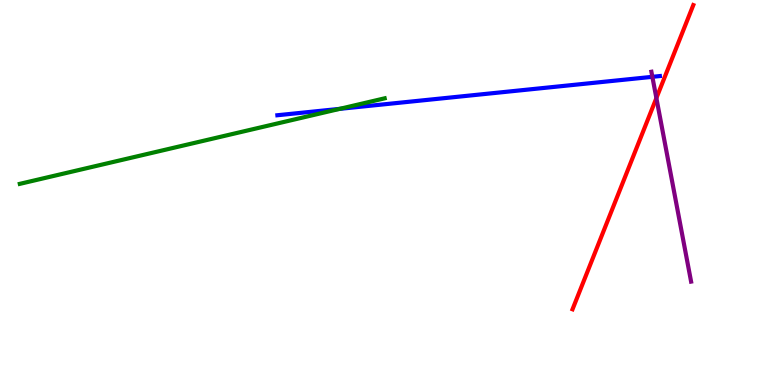[{'lines': ['blue', 'red'], 'intersections': []}, {'lines': ['green', 'red'], 'intersections': []}, {'lines': ['purple', 'red'], 'intersections': [{'x': 8.47, 'y': 7.45}]}, {'lines': ['blue', 'green'], 'intersections': [{'x': 4.38, 'y': 7.17}]}, {'lines': ['blue', 'purple'], 'intersections': [{'x': 8.42, 'y': 8.0}]}, {'lines': ['green', 'purple'], 'intersections': []}]